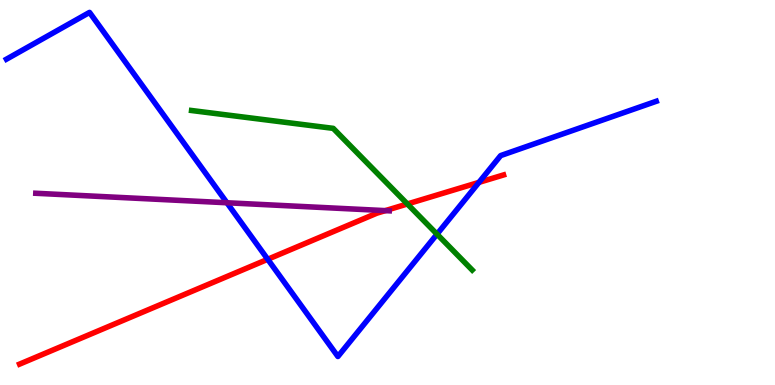[{'lines': ['blue', 'red'], 'intersections': [{'x': 3.45, 'y': 3.27}, {'x': 6.18, 'y': 5.26}]}, {'lines': ['green', 'red'], 'intersections': [{'x': 5.26, 'y': 4.7}]}, {'lines': ['purple', 'red'], 'intersections': [{'x': 4.97, 'y': 4.53}]}, {'lines': ['blue', 'green'], 'intersections': [{'x': 5.64, 'y': 3.92}]}, {'lines': ['blue', 'purple'], 'intersections': [{'x': 2.93, 'y': 4.73}]}, {'lines': ['green', 'purple'], 'intersections': []}]